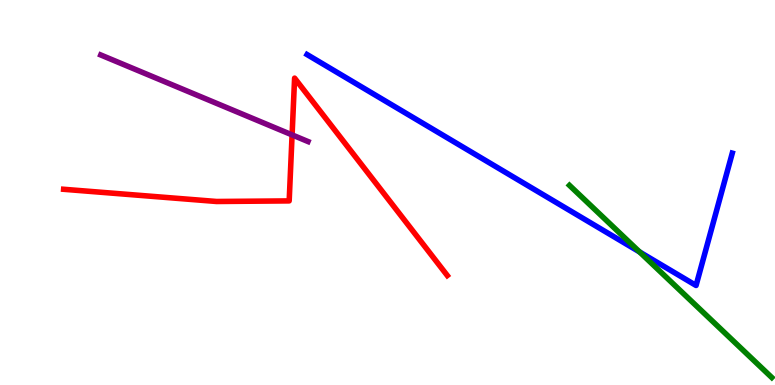[{'lines': ['blue', 'red'], 'intersections': []}, {'lines': ['green', 'red'], 'intersections': []}, {'lines': ['purple', 'red'], 'intersections': [{'x': 3.77, 'y': 6.5}]}, {'lines': ['blue', 'green'], 'intersections': [{'x': 8.25, 'y': 3.46}]}, {'lines': ['blue', 'purple'], 'intersections': []}, {'lines': ['green', 'purple'], 'intersections': []}]